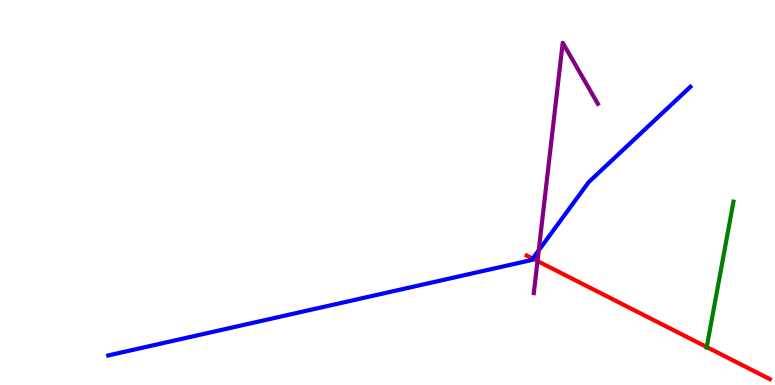[{'lines': ['blue', 'red'], 'intersections': [{'x': 6.87, 'y': 3.28}]}, {'lines': ['green', 'red'], 'intersections': [{'x': 9.12, 'y': 0.986}]}, {'lines': ['purple', 'red'], 'intersections': [{'x': 6.94, 'y': 3.22}]}, {'lines': ['blue', 'green'], 'intersections': []}, {'lines': ['blue', 'purple'], 'intersections': [{'x': 6.95, 'y': 3.5}]}, {'lines': ['green', 'purple'], 'intersections': []}]